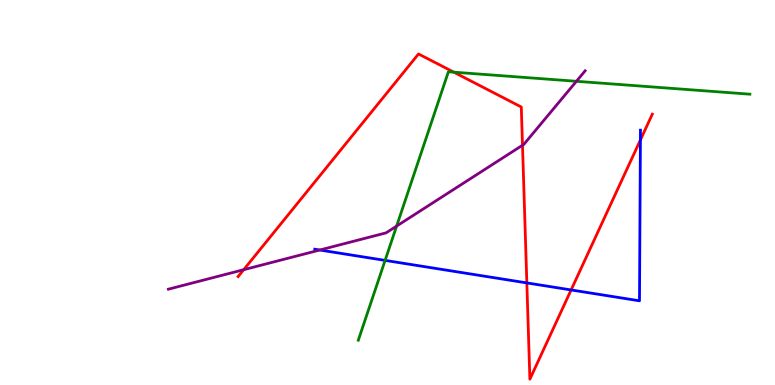[{'lines': ['blue', 'red'], 'intersections': [{'x': 6.8, 'y': 2.65}, {'x': 7.37, 'y': 2.47}, {'x': 8.26, 'y': 6.36}]}, {'lines': ['green', 'red'], 'intersections': [{'x': 5.86, 'y': 8.13}]}, {'lines': ['purple', 'red'], 'intersections': [{'x': 3.14, 'y': 2.99}, {'x': 6.74, 'y': 6.23}]}, {'lines': ['blue', 'green'], 'intersections': [{'x': 4.97, 'y': 3.24}]}, {'lines': ['blue', 'purple'], 'intersections': [{'x': 4.13, 'y': 3.51}]}, {'lines': ['green', 'purple'], 'intersections': [{'x': 5.12, 'y': 4.13}, {'x': 7.44, 'y': 7.89}]}]